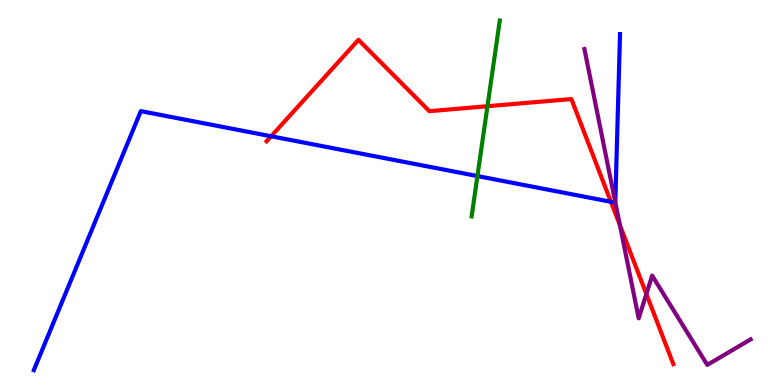[{'lines': ['blue', 'red'], 'intersections': [{'x': 3.5, 'y': 6.46}, {'x': 7.88, 'y': 4.76}]}, {'lines': ['green', 'red'], 'intersections': [{'x': 6.29, 'y': 7.24}]}, {'lines': ['purple', 'red'], 'intersections': [{'x': 8.0, 'y': 4.15}, {'x': 8.34, 'y': 2.36}]}, {'lines': ['blue', 'green'], 'intersections': [{'x': 6.16, 'y': 5.43}]}, {'lines': ['blue', 'purple'], 'intersections': [{'x': 7.94, 'y': 4.75}]}, {'lines': ['green', 'purple'], 'intersections': []}]